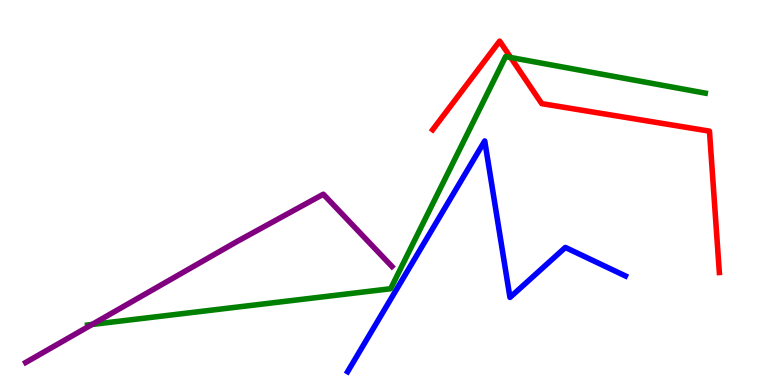[{'lines': ['blue', 'red'], 'intersections': []}, {'lines': ['green', 'red'], 'intersections': [{'x': 6.59, 'y': 8.51}]}, {'lines': ['purple', 'red'], 'intersections': []}, {'lines': ['blue', 'green'], 'intersections': []}, {'lines': ['blue', 'purple'], 'intersections': []}, {'lines': ['green', 'purple'], 'intersections': [{'x': 1.19, 'y': 1.57}]}]